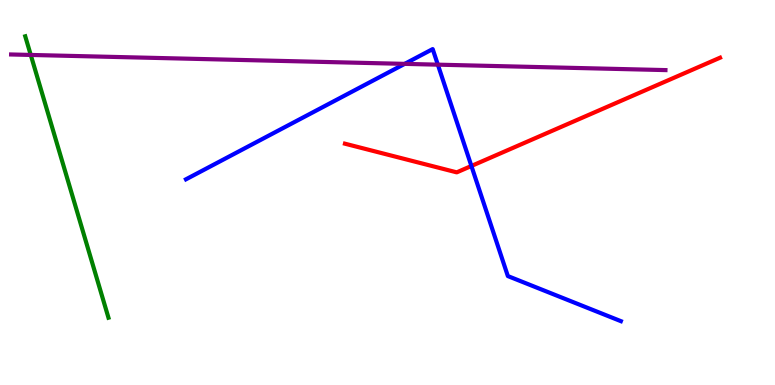[{'lines': ['blue', 'red'], 'intersections': [{'x': 6.08, 'y': 5.69}]}, {'lines': ['green', 'red'], 'intersections': []}, {'lines': ['purple', 'red'], 'intersections': []}, {'lines': ['blue', 'green'], 'intersections': []}, {'lines': ['blue', 'purple'], 'intersections': [{'x': 5.22, 'y': 8.34}, {'x': 5.65, 'y': 8.32}]}, {'lines': ['green', 'purple'], 'intersections': [{'x': 0.397, 'y': 8.57}]}]